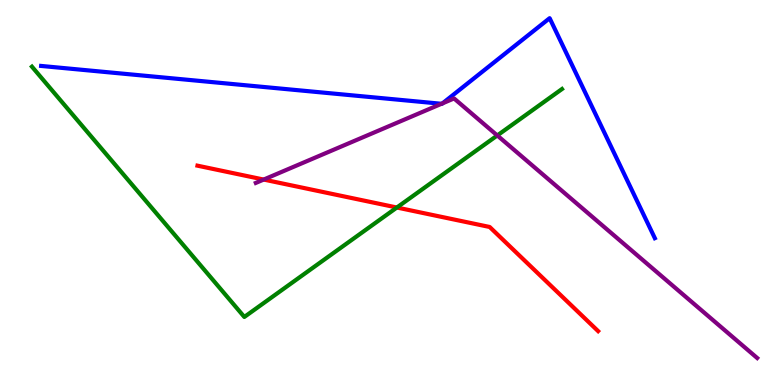[{'lines': ['blue', 'red'], 'intersections': []}, {'lines': ['green', 'red'], 'intersections': [{'x': 5.12, 'y': 4.61}]}, {'lines': ['purple', 'red'], 'intersections': [{'x': 3.4, 'y': 5.34}]}, {'lines': ['blue', 'green'], 'intersections': []}, {'lines': ['blue', 'purple'], 'intersections': [{'x': 5.7, 'y': 7.3}, {'x': 5.71, 'y': 7.32}]}, {'lines': ['green', 'purple'], 'intersections': [{'x': 6.42, 'y': 6.48}]}]